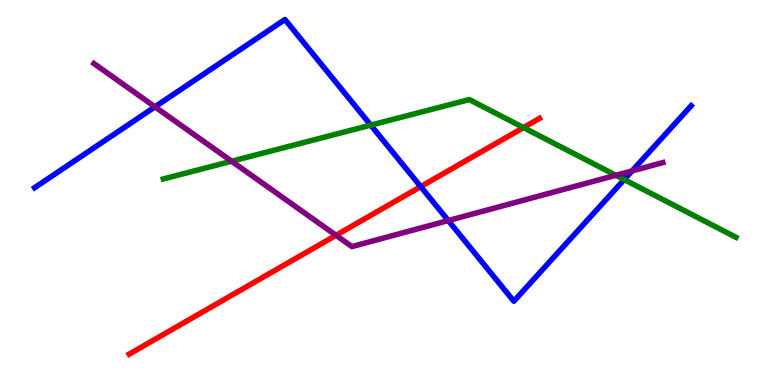[{'lines': ['blue', 'red'], 'intersections': [{'x': 5.43, 'y': 5.15}]}, {'lines': ['green', 'red'], 'intersections': [{'x': 6.75, 'y': 6.69}]}, {'lines': ['purple', 'red'], 'intersections': [{'x': 4.34, 'y': 3.89}]}, {'lines': ['blue', 'green'], 'intersections': [{'x': 4.78, 'y': 6.75}, {'x': 8.05, 'y': 5.34}]}, {'lines': ['blue', 'purple'], 'intersections': [{'x': 2.0, 'y': 7.22}, {'x': 5.78, 'y': 4.27}, {'x': 8.16, 'y': 5.56}]}, {'lines': ['green', 'purple'], 'intersections': [{'x': 2.99, 'y': 5.81}, {'x': 7.95, 'y': 5.45}]}]